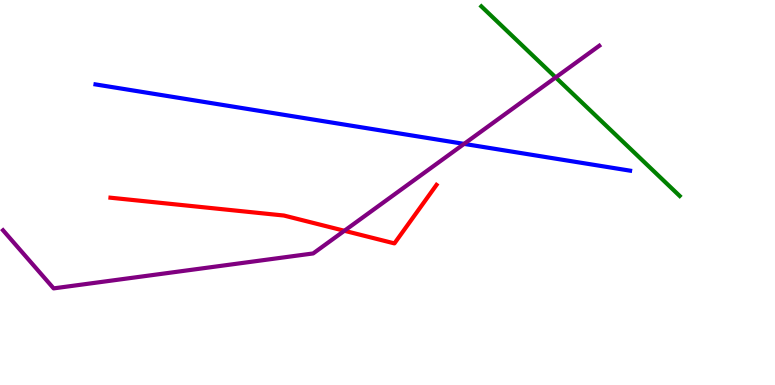[{'lines': ['blue', 'red'], 'intersections': []}, {'lines': ['green', 'red'], 'intersections': []}, {'lines': ['purple', 'red'], 'intersections': [{'x': 4.44, 'y': 4.01}]}, {'lines': ['blue', 'green'], 'intersections': []}, {'lines': ['blue', 'purple'], 'intersections': [{'x': 5.99, 'y': 6.26}]}, {'lines': ['green', 'purple'], 'intersections': [{'x': 7.17, 'y': 7.99}]}]